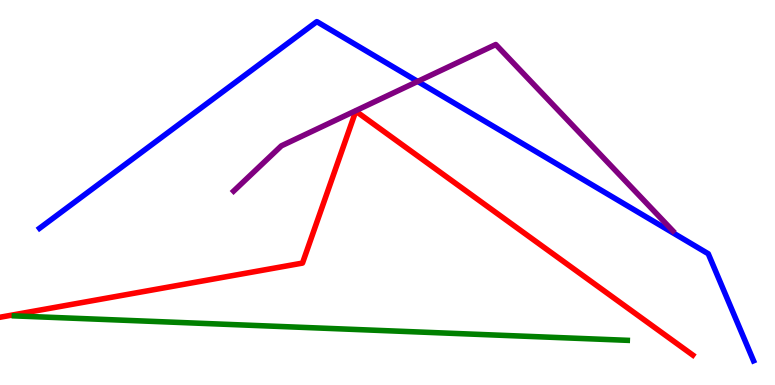[{'lines': ['blue', 'red'], 'intersections': []}, {'lines': ['green', 'red'], 'intersections': []}, {'lines': ['purple', 'red'], 'intersections': []}, {'lines': ['blue', 'green'], 'intersections': []}, {'lines': ['blue', 'purple'], 'intersections': [{'x': 5.39, 'y': 7.88}]}, {'lines': ['green', 'purple'], 'intersections': []}]